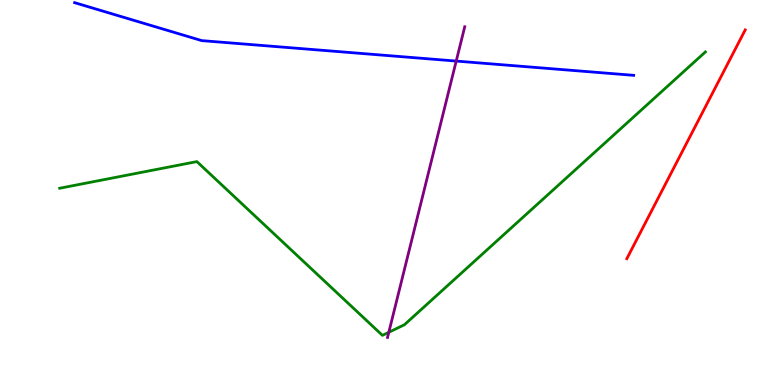[{'lines': ['blue', 'red'], 'intersections': []}, {'lines': ['green', 'red'], 'intersections': []}, {'lines': ['purple', 'red'], 'intersections': []}, {'lines': ['blue', 'green'], 'intersections': []}, {'lines': ['blue', 'purple'], 'intersections': [{'x': 5.89, 'y': 8.41}]}, {'lines': ['green', 'purple'], 'intersections': [{'x': 5.02, 'y': 1.37}]}]